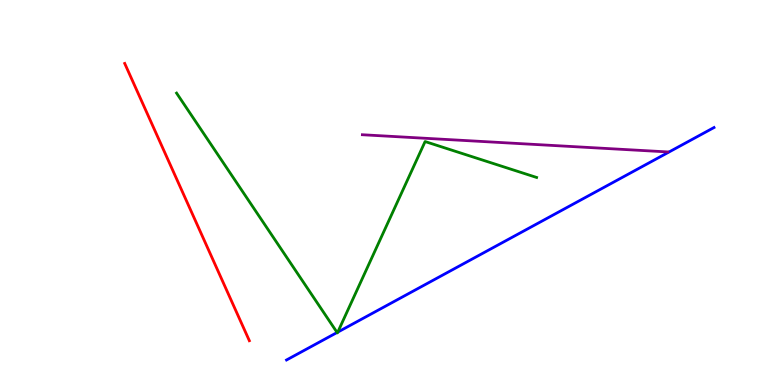[{'lines': ['blue', 'red'], 'intersections': []}, {'lines': ['green', 'red'], 'intersections': []}, {'lines': ['purple', 'red'], 'intersections': []}, {'lines': ['blue', 'green'], 'intersections': [{'x': 4.35, 'y': 1.36}, {'x': 4.36, 'y': 1.37}]}, {'lines': ['blue', 'purple'], 'intersections': []}, {'lines': ['green', 'purple'], 'intersections': []}]